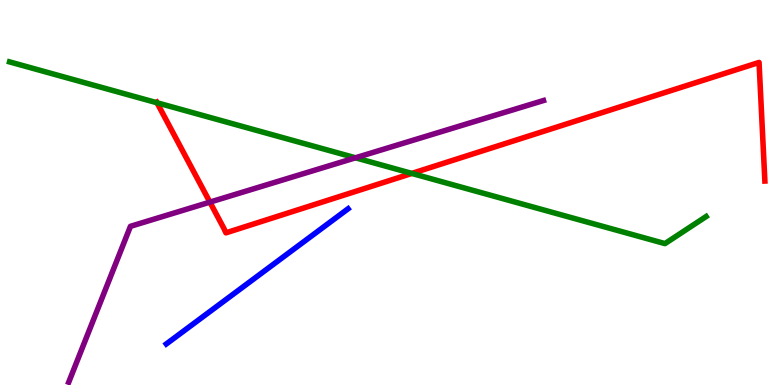[{'lines': ['blue', 'red'], 'intersections': []}, {'lines': ['green', 'red'], 'intersections': [{'x': 2.03, 'y': 7.33}, {'x': 5.31, 'y': 5.5}]}, {'lines': ['purple', 'red'], 'intersections': [{'x': 2.71, 'y': 4.75}]}, {'lines': ['blue', 'green'], 'intersections': []}, {'lines': ['blue', 'purple'], 'intersections': []}, {'lines': ['green', 'purple'], 'intersections': [{'x': 4.59, 'y': 5.9}]}]